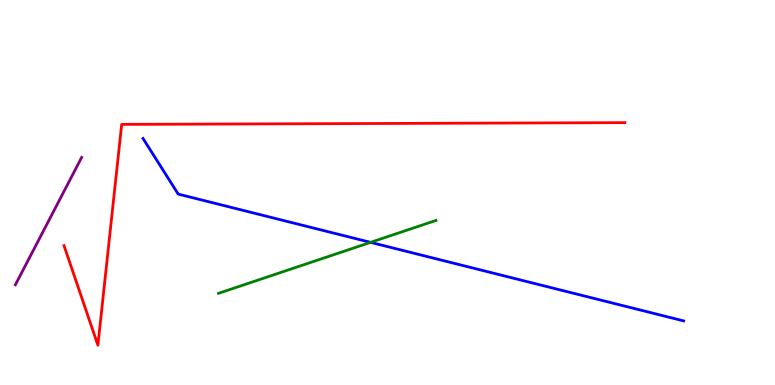[{'lines': ['blue', 'red'], 'intersections': []}, {'lines': ['green', 'red'], 'intersections': []}, {'lines': ['purple', 'red'], 'intersections': []}, {'lines': ['blue', 'green'], 'intersections': [{'x': 4.78, 'y': 3.71}]}, {'lines': ['blue', 'purple'], 'intersections': []}, {'lines': ['green', 'purple'], 'intersections': []}]